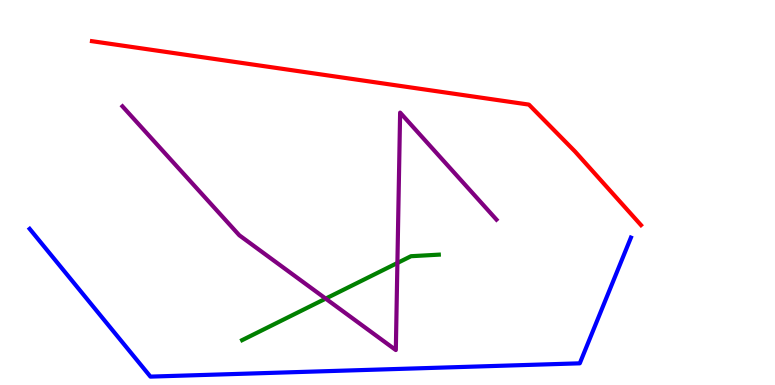[{'lines': ['blue', 'red'], 'intersections': []}, {'lines': ['green', 'red'], 'intersections': []}, {'lines': ['purple', 'red'], 'intersections': []}, {'lines': ['blue', 'green'], 'intersections': []}, {'lines': ['blue', 'purple'], 'intersections': []}, {'lines': ['green', 'purple'], 'intersections': [{'x': 4.2, 'y': 2.24}, {'x': 5.13, 'y': 3.17}]}]